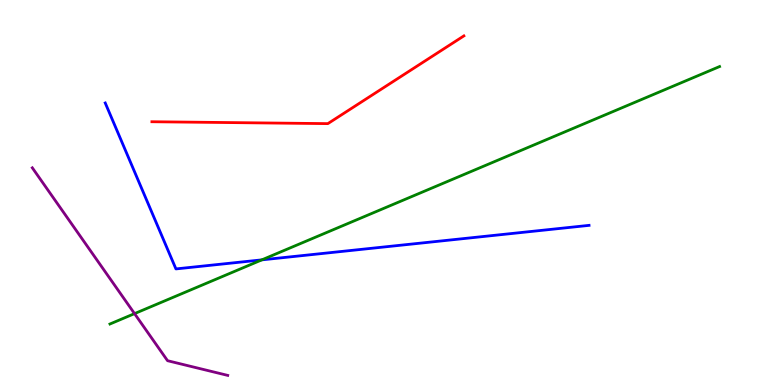[{'lines': ['blue', 'red'], 'intersections': []}, {'lines': ['green', 'red'], 'intersections': []}, {'lines': ['purple', 'red'], 'intersections': []}, {'lines': ['blue', 'green'], 'intersections': [{'x': 3.38, 'y': 3.25}]}, {'lines': ['blue', 'purple'], 'intersections': []}, {'lines': ['green', 'purple'], 'intersections': [{'x': 1.74, 'y': 1.85}]}]